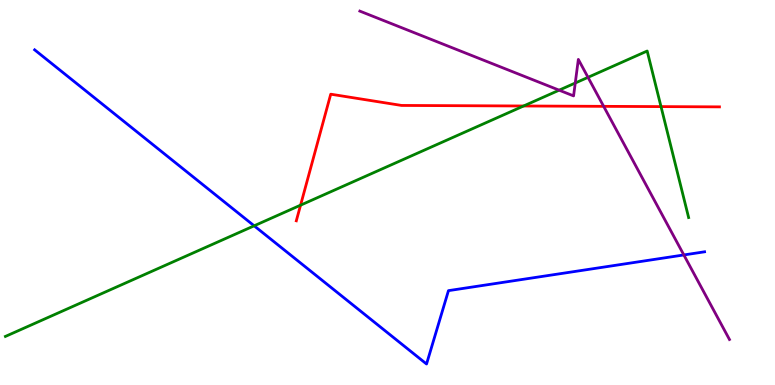[{'lines': ['blue', 'red'], 'intersections': []}, {'lines': ['green', 'red'], 'intersections': [{'x': 3.88, 'y': 4.67}, {'x': 6.76, 'y': 7.25}, {'x': 8.53, 'y': 7.23}]}, {'lines': ['purple', 'red'], 'intersections': [{'x': 7.79, 'y': 7.24}]}, {'lines': ['blue', 'green'], 'intersections': [{'x': 3.28, 'y': 4.13}]}, {'lines': ['blue', 'purple'], 'intersections': [{'x': 8.82, 'y': 3.38}]}, {'lines': ['green', 'purple'], 'intersections': [{'x': 7.21, 'y': 7.66}, {'x': 7.42, 'y': 7.84}, {'x': 7.59, 'y': 7.99}]}]